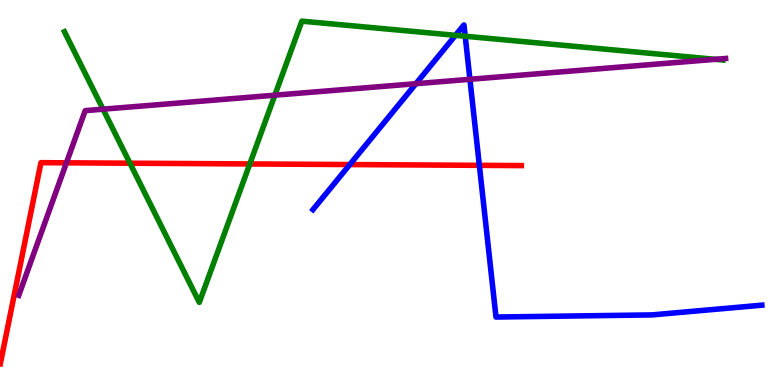[{'lines': ['blue', 'red'], 'intersections': [{'x': 4.51, 'y': 5.73}, {'x': 6.19, 'y': 5.71}]}, {'lines': ['green', 'red'], 'intersections': [{'x': 1.68, 'y': 5.76}, {'x': 3.22, 'y': 5.74}]}, {'lines': ['purple', 'red'], 'intersections': [{'x': 0.857, 'y': 5.77}]}, {'lines': ['blue', 'green'], 'intersections': [{'x': 5.88, 'y': 9.08}, {'x': 6.0, 'y': 9.06}]}, {'lines': ['blue', 'purple'], 'intersections': [{'x': 5.37, 'y': 7.83}, {'x': 6.06, 'y': 7.94}]}, {'lines': ['green', 'purple'], 'intersections': [{'x': 1.33, 'y': 7.16}, {'x': 3.55, 'y': 7.53}, {'x': 9.23, 'y': 8.46}]}]